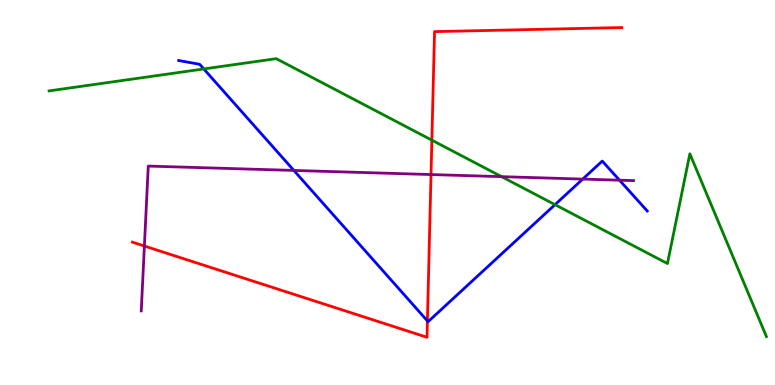[{'lines': ['blue', 'red'], 'intersections': [{'x': 5.52, 'y': 1.66}]}, {'lines': ['green', 'red'], 'intersections': [{'x': 5.57, 'y': 6.36}]}, {'lines': ['purple', 'red'], 'intersections': [{'x': 1.86, 'y': 3.61}, {'x': 5.56, 'y': 5.47}]}, {'lines': ['blue', 'green'], 'intersections': [{'x': 2.63, 'y': 8.21}, {'x': 7.16, 'y': 4.68}]}, {'lines': ['blue', 'purple'], 'intersections': [{'x': 3.79, 'y': 5.57}, {'x': 7.52, 'y': 5.35}, {'x': 7.99, 'y': 5.32}]}, {'lines': ['green', 'purple'], 'intersections': [{'x': 6.47, 'y': 5.41}]}]